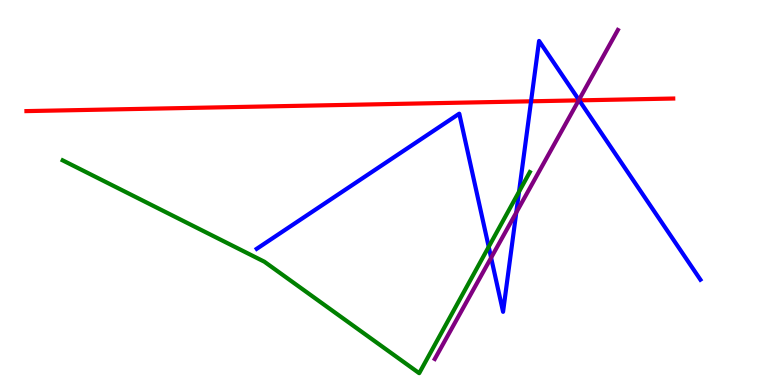[{'lines': ['blue', 'red'], 'intersections': [{'x': 6.85, 'y': 7.37}, {'x': 7.47, 'y': 7.39}]}, {'lines': ['green', 'red'], 'intersections': []}, {'lines': ['purple', 'red'], 'intersections': [{'x': 7.47, 'y': 7.39}]}, {'lines': ['blue', 'green'], 'intersections': [{'x': 6.31, 'y': 3.59}, {'x': 6.7, 'y': 5.02}]}, {'lines': ['blue', 'purple'], 'intersections': [{'x': 6.34, 'y': 3.31}, {'x': 6.66, 'y': 4.48}, {'x': 7.47, 'y': 7.4}]}, {'lines': ['green', 'purple'], 'intersections': []}]